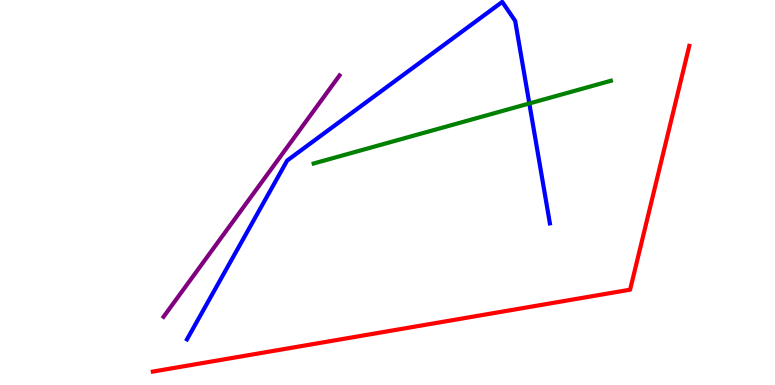[{'lines': ['blue', 'red'], 'intersections': []}, {'lines': ['green', 'red'], 'intersections': []}, {'lines': ['purple', 'red'], 'intersections': []}, {'lines': ['blue', 'green'], 'intersections': [{'x': 6.83, 'y': 7.31}]}, {'lines': ['blue', 'purple'], 'intersections': []}, {'lines': ['green', 'purple'], 'intersections': []}]